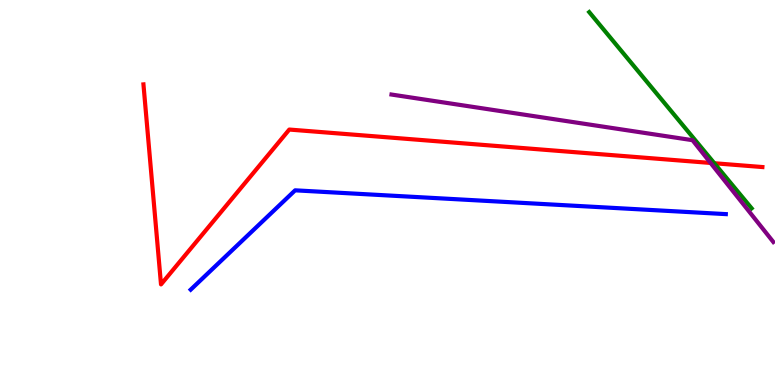[{'lines': ['blue', 'red'], 'intersections': []}, {'lines': ['green', 'red'], 'intersections': [{'x': 9.22, 'y': 5.76}]}, {'lines': ['purple', 'red'], 'intersections': [{'x': 9.17, 'y': 5.77}]}, {'lines': ['blue', 'green'], 'intersections': []}, {'lines': ['blue', 'purple'], 'intersections': []}, {'lines': ['green', 'purple'], 'intersections': []}]